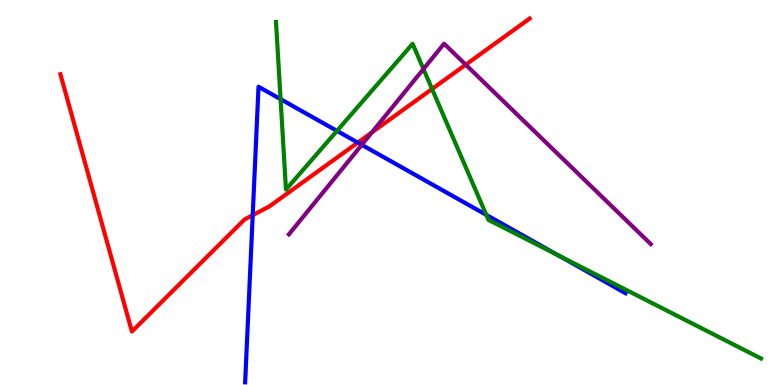[{'lines': ['blue', 'red'], 'intersections': [{'x': 3.26, 'y': 4.41}, {'x': 4.62, 'y': 6.3}]}, {'lines': ['green', 'red'], 'intersections': [{'x': 5.57, 'y': 7.69}]}, {'lines': ['purple', 'red'], 'intersections': [{'x': 4.8, 'y': 6.56}, {'x': 6.01, 'y': 8.32}]}, {'lines': ['blue', 'green'], 'intersections': [{'x': 3.62, 'y': 7.42}, {'x': 4.35, 'y': 6.6}, {'x': 6.27, 'y': 4.42}, {'x': 7.21, 'y': 3.36}]}, {'lines': ['blue', 'purple'], 'intersections': [{'x': 4.67, 'y': 6.24}]}, {'lines': ['green', 'purple'], 'intersections': [{'x': 5.46, 'y': 8.21}]}]